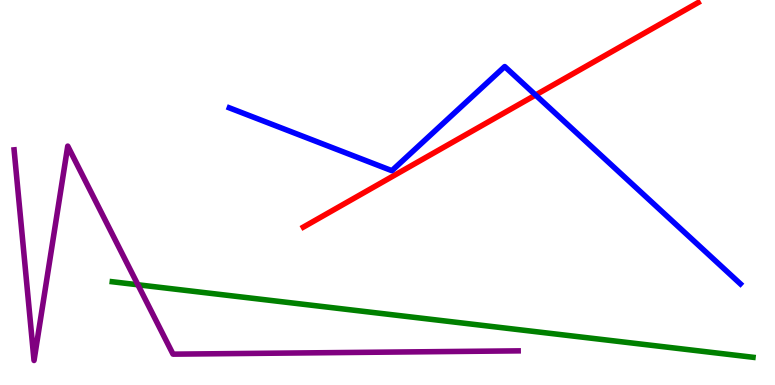[{'lines': ['blue', 'red'], 'intersections': [{'x': 6.91, 'y': 7.53}]}, {'lines': ['green', 'red'], 'intersections': []}, {'lines': ['purple', 'red'], 'intersections': []}, {'lines': ['blue', 'green'], 'intersections': []}, {'lines': ['blue', 'purple'], 'intersections': []}, {'lines': ['green', 'purple'], 'intersections': [{'x': 1.78, 'y': 2.6}]}]